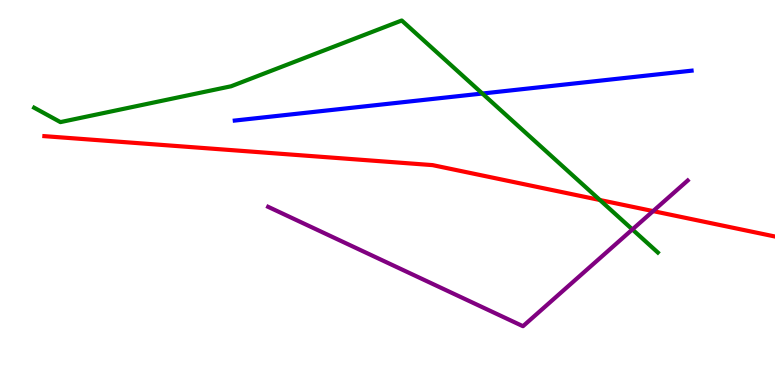[{'lines': ['blue', 'red'], 'intersections': []}, {'lines': ['green', 'red'], 'intersections': [{'x': 7.74, 'y': 4.81}]}, {'lines': ['purple', 'red'], 'intersections': [{'x': 8.43, 'y': 4.52}]}, {'lines': ['blue', 'green'], 'intersections': [{'x': 6.22, 'y': 7.57}]}, {'lines': ['blue', 'purple'], 'intersections': []}, {'lines': ['green', 'purple'], 'intersections': [{'x': 8.16, 'y': 4.04}]}]